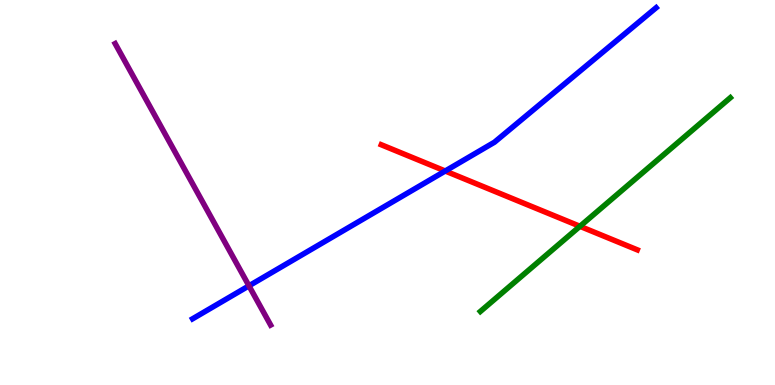[{'lines': ['blue', 'red'], 'intersections': [{'x': 5.74, 'y': 5.56}]}, {'lines': ['green', 'red'], 'intersections': [{'x': 7.48, 'y': 4.12}]}, {'lines': ['purple', 'red'], 'intersections': []}, {'lines': ['blue', 'green'], 'intersections': []}, {'lines': ['blue', 'purple'], 'intersections': [{'x': 3.21, 'y': 2.58}]}, {'lines': ['green', 'purple'], 'intersections': []}]